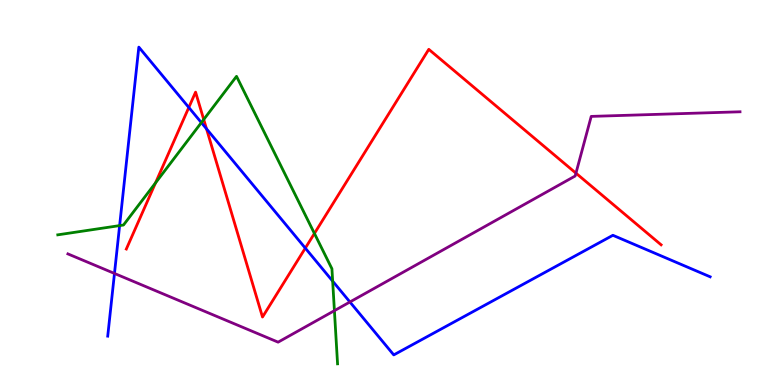[{'lines': ['blue', 'red'], 'intersections': [{'x': 2.44, 'y': 7.21}, {'x': 2.66, 'y': 6.65}, {'x': 3.94, 'y': 3.56}]}, {'lines': ['green', 'red'], 'intersections': [{'x': 2.01, 'y': 5.25}, {'x': 2.63, 'y': 6.9}, {'x': 4.06, 'y': 3.94}]}, {'lines': ['purple', 'red'], 'intersections': [{'x': 7.43, 'y': 5.5}]}, {'lines': ['blue', 'green'], 'intersections': [{'x': 1.54, 'y': 4.14}, {'x': 2.6, 'y': 6.82}, {'x': 4.29, 'y': 2.7}]}, {'lines': ['blue', 'purple'], 'intersections': [{'x': 1.48, 'y': 2.9}, {'x': 4.52, 'y': 2.16}]}, {'lines': ['green', 'purple'], 'intersections': [{'x': 4.31, 'y': 1.93}]}]